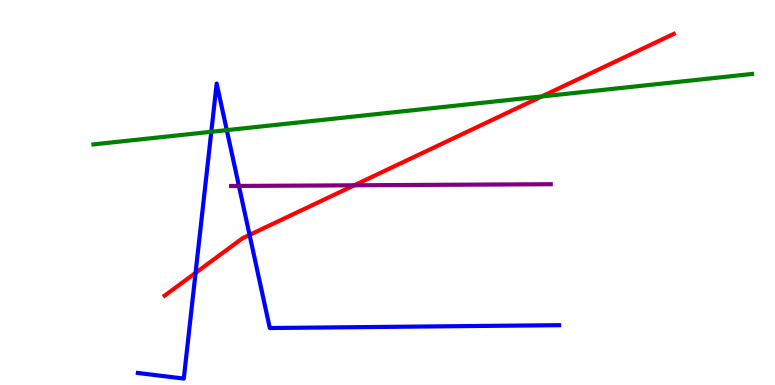[{'lines': ['blue', 'red'], 'intersections': [{'x': 2.52, 'y': 2.91}, {'x': 3.22, 'y': 3.9}]}, {'lines': ['green', 'red'], 'intersections': [{'x': 6.99, 'y': 7.49}]}, {'lines': ['purple', 'red'], 'intersections': [{'x': 4.57, 'y': 5.19}]}, {'lines': ['blue', 'green'], 'intersections': [{'x': 2.73, 'y': 6.58}, {'x': 2.93, 'y': 6.62}]}, {'lines': ['blue', 'purple'], 'intersections': [{'x': 3.08, 'y': 5.17}]}, {'lines': ['green', 'purple'], 'intersections': []}]